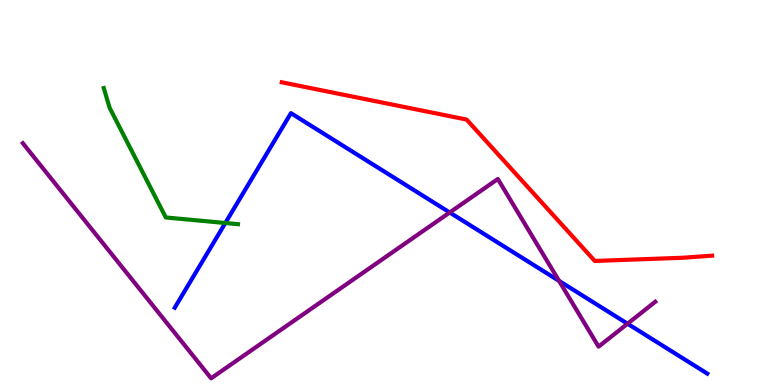[{'lines': ['blue', 'red'], 'intersections': []}, {'lines': ['green', 'red'], 'intersections': []}, {'lines': ['purple', 'red'], 'intersections': []}, {'lines': ['blue', 'green'], 'intersections': [{'x': 2.91, 'y': 4.21}]}, {'lines': ['blue', 'purple'], 'intersections': [{'x': 5.8, 'y': 4.48}, {'x': 7.21, 'y': 2.7}, {'x': 8.1, 'y': 1.59}]}, {'lines': ['green', 'purple'], 'intersections': []}]